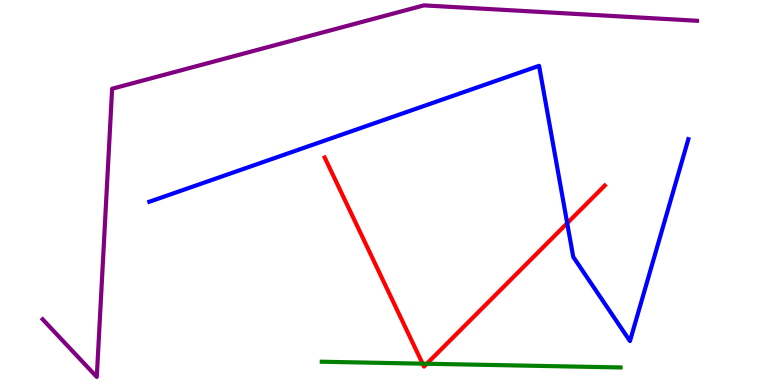[{'lines': ['blue', 'red'], 'intersections': [{'x': 7.32, 'y': 4.2}]}, {'lines': ['green', 'red'], 'intersections': [{'x': 5.45, 'y': 0.554}, {'x': 5.51, 'y': 0.552}]}, {'lines': ['purple', 'red'], 'intersections': []}, {'lines': ['blue', 'green'], 'intersections': []}, {'lines': ['blue', 'purple'], 'intersections': []}, {'lines': ['green', 'purple'], 'intersections': []}]